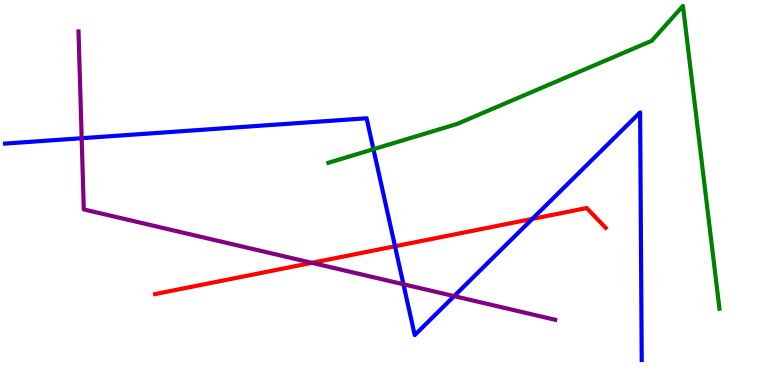[{'lines': ['blue', 'red'], 'intersections': [{'x': 5.1, 'y': 3.6}, {'x': 6.87, 'y': 4.31}]}, {'lines': ['green', 'red'], 'intersections': []}, {'lines': ['purple', 'red'], 'intersections': [{'x': 4.02, 'y': 3.17}]}, {'lines': ['blue', 'green'], 'intersections': [{'x': 4.82, 'y': 6.12}]}, {'lines': ['blue', 'purple'], 'intersections': [{'x': 1.05, 'y': 6.41}, {'x': 5.21, 'y': 2.62}, {'x': 5.86, 'y': 2.31}]}, {'lines': ['green', 'purple'], 'intersections': []}]